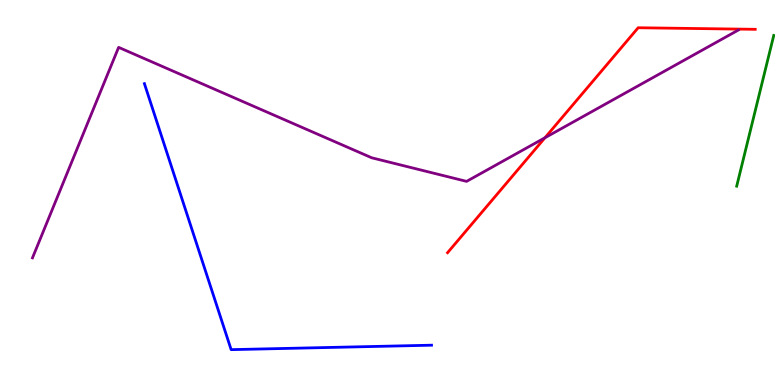[{'lines': ['blue', 'red'], 'intersections': []}, {'lines': ['green', 'red'], 'intersections': []}, {'lines': ['purple', 'red'], 'intersections': [{'x': 7.03, 'y': 6.42}]}, {'lines': ['blue', 'green'], 'intersections': []}, {'lines': ['blue', 'purple'], 'intersections': []}, {'lines': ['green', 'purple'], 'intersections': []}]